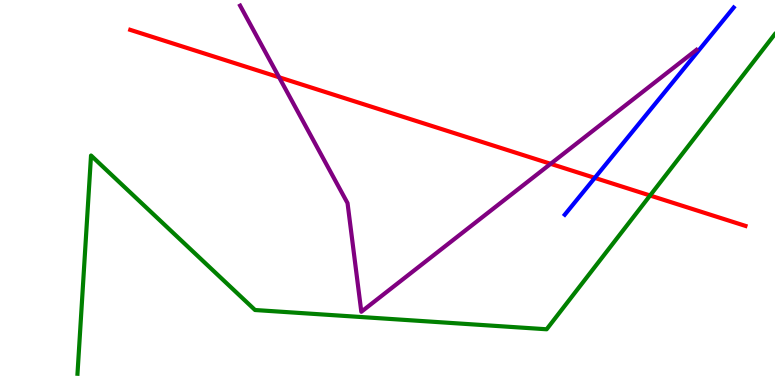[{'lines': ['blue', 'red'], 'intersections': [{'x': 7.67, 'y': 5.38}]}, {'lines': ['green', 'red'], 'intersections': [{'x': 8.39, 'y': 4.92}]}, {'lines': ['purple', 'red'], 'intersections': [{'x': 3.6, 'y': 7.99}, {'x': 7.1, 'y': 5.75}]}, {'lines': ['blue', 'green'], 'intersections': []}, {'lines': ['blue', 'purple'], 'intersections': []}, {'lines': ['green', 'purple'], 'intersections': []}]